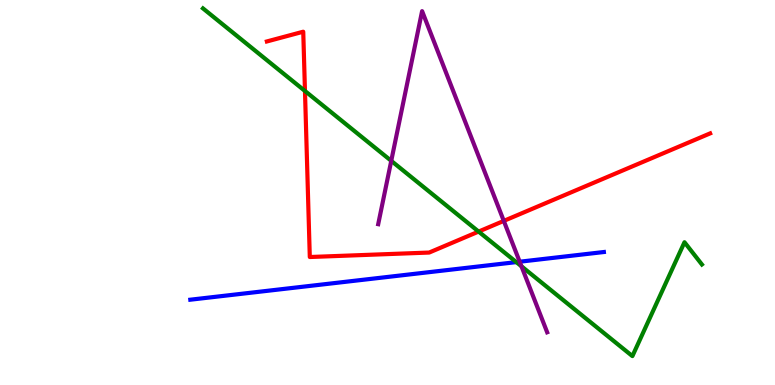[{'lines': ['blue', 'red'], 'intersections': []}, {'lines': ['green', 'red'], 'intersections': [{'x': 3.94, 'y': 7.64}, {'x': 6.18, 'y': 3.98}]}, {'lines': ['purple', 'red'], 'intersections': [{'x': 6.5, 'y': 4.26}]}, {'lines': ['blue', 'green'], 'intersections': [{'x': 6.66, 'y': 3.19}]}, {'lines': ['blue', 'purple'], 'intersections': [{'x': 6.71, 'y': 3.2}]}, {'lines': ['green', 'purple'], 'intersections': [{'x': 5.05, 'y': 5.82}, {'x': 6.73, 'y': 3.08}]}]